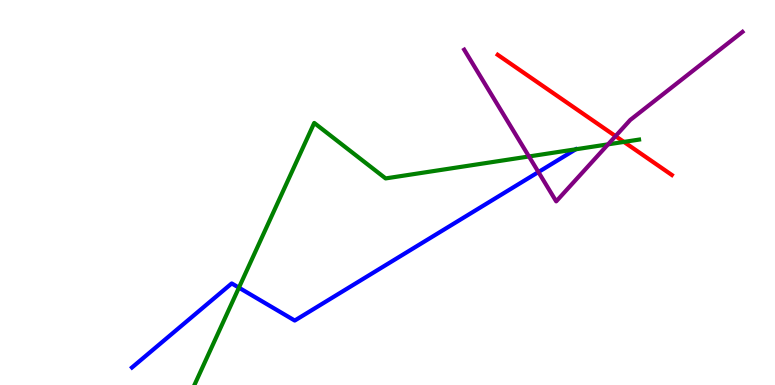[{'lines': ['blue', 'red'], 'intersections': []}, {'lines': ['green', 'red'], 'intersections': [{'x': 8.05, 'y': 6.31}]}, {'lines': ['purple', 'red'], 'intersections': [{'x': 7.94, 'y': 6.46}]}, {'lines': ['blue', 'green'], 'intersections': [{'x': 3.08, 'y': 2.53}]}, {'lines': ['blue', 'purple'], 'intersections': [{'x': 6.95, 'y': 5.53}]}, {'lines': ['green', 'purple'], 'intersections': [{'x': 6.83, 'y': 5.94}, {'x': 7.85, 'y': 6.25}]}]